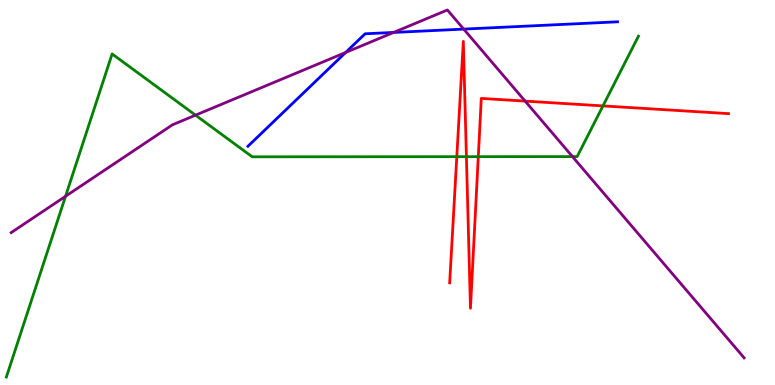[{'lines': ['blue', 'red'], 'intersections': []}, {'lines': ['green', 'red'], 'intersections': [{'x': 5.89, 'y': 5.93}, {'x': 6.02, 'y': 5.93}, {'x': 6.17, 'y': 5.93}, {'x': 7.78, 'y': 7.25}]}, {'lines': ['purple', 'red'], 'intersections': [{'x': 6.78, 'y': 7.37}]}, {'lines': ['blue', 'green'], 'intersections': []}, {'lines': ['blue', 'purple'], 'intersections': [{'x': 4.46, 'y': 8.64}, {'x': 5.08, 'y': 9.16}, {'x': 5.98, 'y': 9.24}]}, {'lines': ['green', 'purple'], 'intersections': [{'x': 0.846, 'y': 4.9}, {'x': 2.52, 'y': 7.01}, {'x': 7.39, 'y': 5.93}]}]